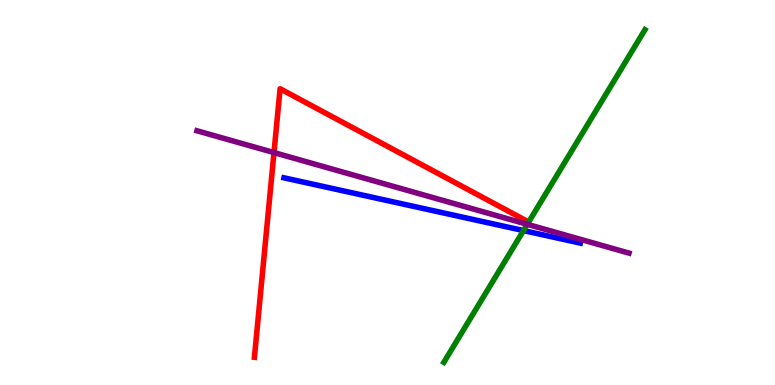[{'lines': ['blue', 'red'], 'intersections': []}, {'lines': ['green', 'red'], 'intersections': []}, {'lines': ['purple', 'red'], 'intersections': [{'x': 3.54, 'y': 6.04}]}, {'lines': ['blue', 'green'], 'intersections': [{'x': 6.76, 'y': 4.01}]}, {'lines': ['blue', 'purple'], 'intersections': []}, {'lines': ['green', 'purple'], 'intersections': [{'x': 6.8, 'y': 4.17}]}]